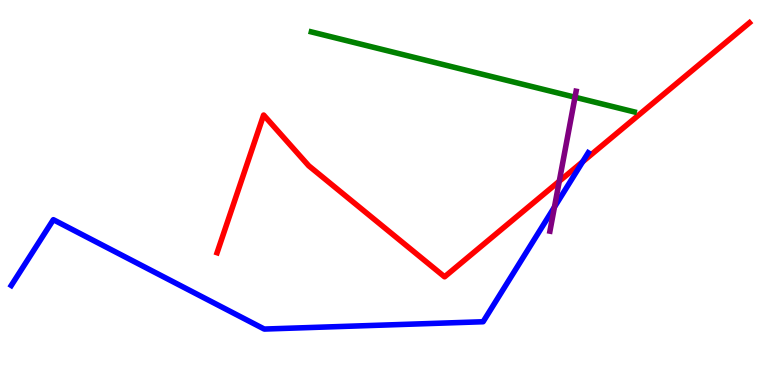[{'lines': ['blue', 'red'], 'intersections': [{'x': 7.52, 'y': 5.8}]}, {'lines': ['green', 'red'], 'intersections': []}, {'lines': ['purple', 'red'], 'intersections': [{'x': 7.22, 'y': 5.29}]}, {'lines': ['blue', 'green'], 'intersections': []}, {'lines': ['blue', 'purple'], 'intersections': [{'x': 7.15, 'y': 4.62}]}, {'lines': ['green', 'purple'], 'intersections': [{'x': 7.42, 'y': 7.47}]}]